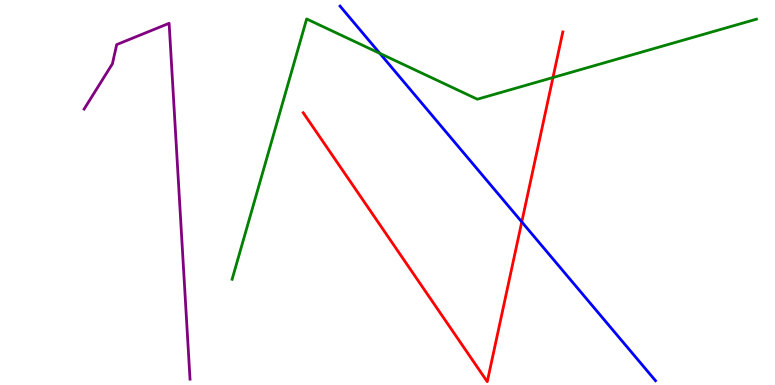[{'lines': ['blue', 'red'], 'intersections': [{'x': 6.73, 'y': 4.24}]}, {'lines': ['green', 'red'], 'intersections': [{'x': 7.14, 'y': 7.99}]}, {'lines': ['purple', 'red'], 'intersections': []}, {'lines': ['blue', 'green'], 'intersections': [{'x': 4.9, 'y': 8.61}]}, {'lines': ['blue', 'purple'], 'intersections': []}, {'lines': ['green', 'purple'], 'intersections': []}]